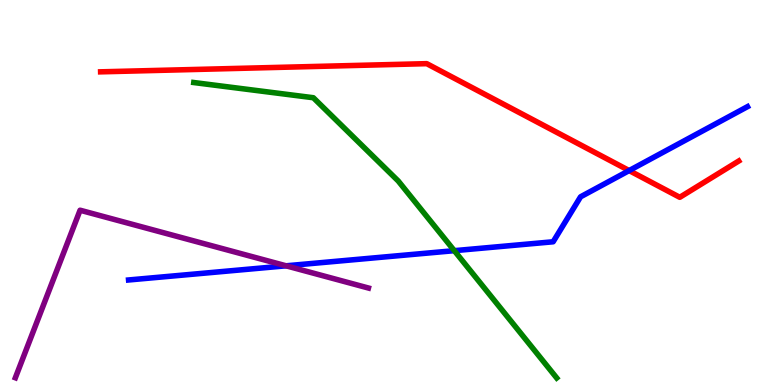[{'lines': ['blue', 'red'], 'intersections': [{'x': 8.12, 'y': 5.57}]}, {'lines': ['green', 'red'], 'intersections': []}, {'lines': ['purple', 'red'], 'intersections': []}, {'lines': ['blue', 'green'], 'intersections': [{'x': 5.86, 'y': 3.49}]}, {'lines': ['blue', 'purple'], 'intersections': [{'x': 3.69, 'y': 3.1}]}, {'lines': ['green', 'purple'], 'intersections': []}]